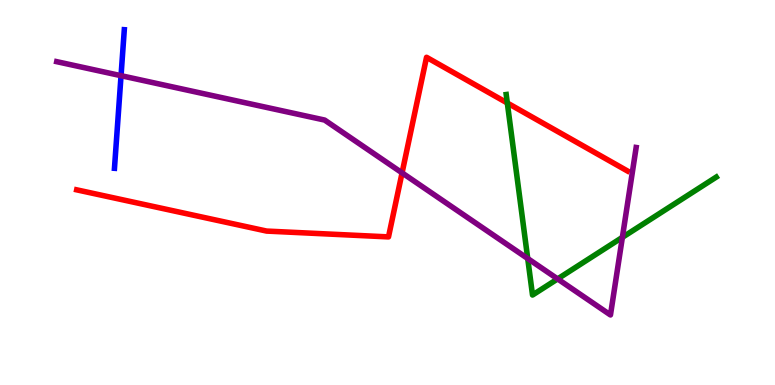[{'lines': ['blue', 'red'], 'intersections': []}, {'lines': ['green', 'red'], 'intersections': [{'x': 6.55, 'y': 7.32}]}, {'lines': ['purple', 'red'], 'intersections': [{'x': 5.19, 'y': 5.51}]}, {'lines': ['blue', 'green'], 'intersections': []}, {'lines': ['blue', 'purple'], 'intersections': [{'x': 1.56, 'y': 8.03}]}, {'lines': ['green', 'purple'], 'intersections': [{'x': 6.81, 'y': 3.28}, {'x': 7.2, 'y': 2.76}, {'x': 8.03, 'y': 3.83}]}]